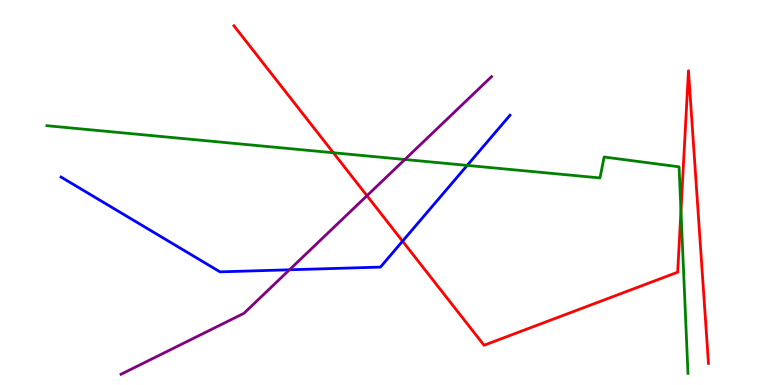[{'lines': ['blue', 'red'], 'intersections': [{'x': 5.19, 'y': 3.74}]}, {'lines': ['green', 'red'], 'intersections': [{'x': 4.3, 'y': 6.03}, {'x': 8.79, 'y': 4.52}]}, {'lines': ['purple', 'red'], 'intersections': [{'x': 4.73, 'y': 4.92}]}, {'lines': ['blue', 'green'], 'intersections': [{'x': 6.03, 'y': 5.7}]}, {'lines': ['blue', 'purple'], 'intersections': [{'x': 3.73, 'y': 2.99}]}, {'lines': ['green', 'purple'], 'intersections': [{'x': 5.22, 'y': 5.86}]}]